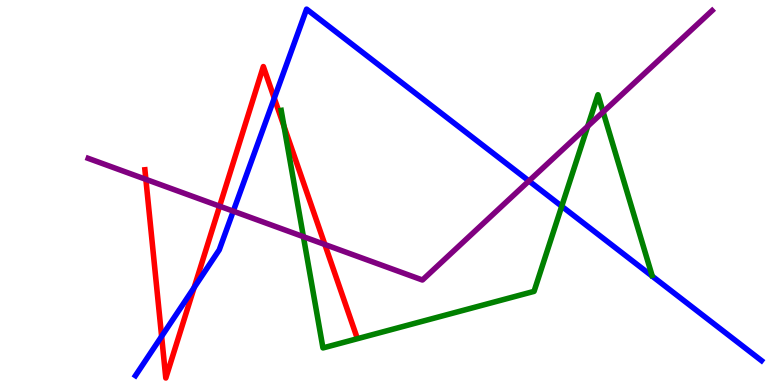[{'lines': ['blue', 'red'], 'intersections': [{'x': 2.09, 'y': 1.26}, {'x': 2.5, 'y': 2.53}, {'x': 3.54, 'y': 7.45}]}, {'lines': ['green', 'red'], 'intersections': [{'x': 3.66, 'y': 6.72}]}, {'lines': ['purple', 'red'], 'intersections': [{'x': 1.88, 'y': 5.34}, {'x': 2.83, 'y': 4.64}, {'x': 4.19, 'y': 3.65}]}, {'lines': ['blue', 'green'], 'intersections': [{'x': 7.25, 'y': 4.64}]}, {'lines': ['blue', 'purple'], 'intersections': [{'x': 3.01, 'y': 4.52}, {'x': 6.83, 'y': 5.3}]}, {'lines': ['green', 'purple'], 'intersections': [{'x': 3.91, 'y': 3.85}, {'x': 7.58, 'y': 6.72}, {'x': 7.78, 'y': 7.09}]}]